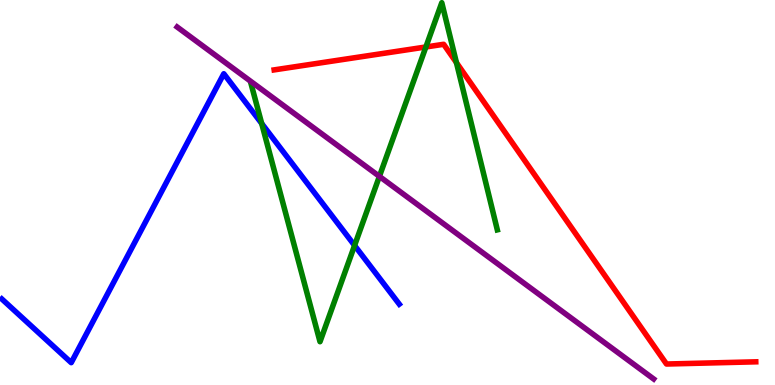[{'lines': ['blue', 'red'], 'intersections': []}, {'lines': ['green', 'red'], 'intersections': [{'x': 5.5, 'y': 8.78}, {'x': 5.89, 'y': 8.37}]}, {'lines': ['purple', 'red'], 'intersections': []}, {'lines': ['blue', 'green'], 'intersections': [{'x': 3.38, 'y': 6.79}, {'x': 4.58, 'y': 3.62}]}, {'lines': ['blue', 'purple'], 'intersections': []}, {'lines': ['green', 'purple'], 'intersections': [{'x': 4.9, 'y': 5.42}]}]